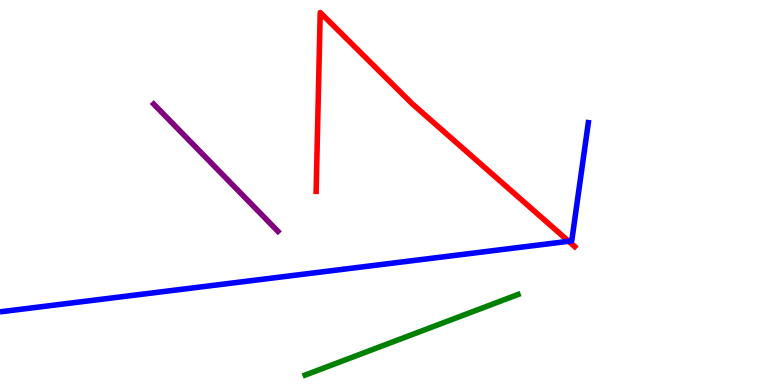[{'lines': ['blue', 'red'], 'intersections': [{'x': 7.34, 'y': 3.73}]}, {'lines': ['green', 'red'], 'intersections': []}, {'lines': ['purple', 'red'], 'intersections': []}, {'lines': ['blue', 'green'], 'intersections': []}, {'lines': ['blue', 'purple'], 'intersections': []}, {'lines': ['green', 'purple'], 'intersections': []}]